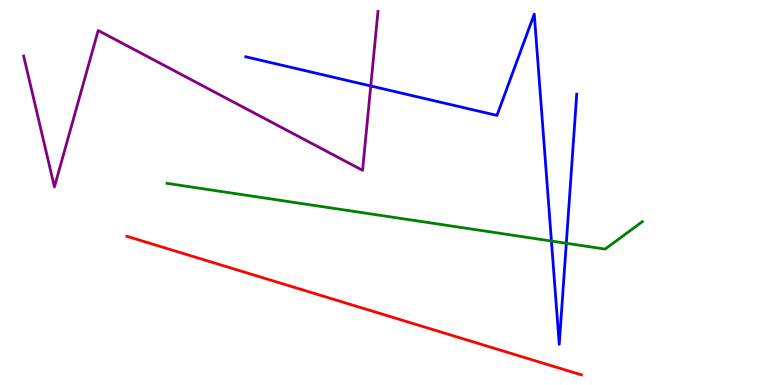[{'lines': ['blue', 'red'], 'intersections': []}, {'lines': ['green', 'red'], 'intersections': []}, {'lines': ['purple', 'red'], 'intersections': []}, {'lines': ['blue', 'green'], 'intersections': [{'x': 7.12, 'y': 3.74}, {'x': 7.31, 'y': 3.68}]}, {'lines': ['blue', 'purple'], 'intersections': [{'x': 4.78, 'y': 7.77}]}, {'lines': ['green', 'purple'], 'intersections': []}]